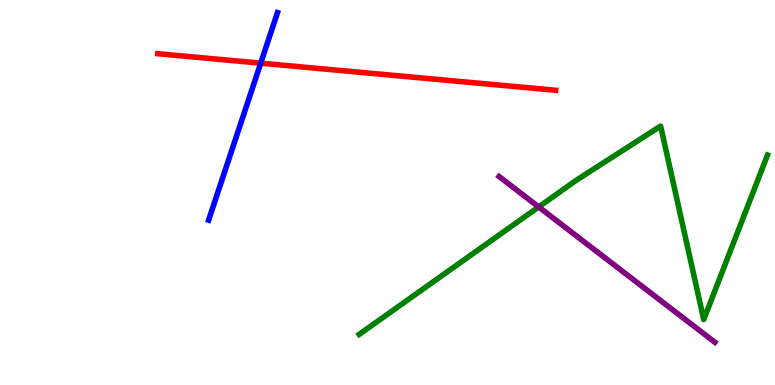[{'lines': ['blue', 'red'], 'intersections': [{'x': 3.36, 'y': 8.36}]}, {'lines': ['green', 'red'], 'intersections': []}, {'lines': ['purple', 'red'], 'intersections': []}, {'lines': ['blue', 'green'], 'intersections': []}, {'lines': ['blue', 'purple'], 'intersections': []}, {'lines': ['green', 'purple'], 'intersections': [{'x': 6.95, 'y': 4.62}]}]